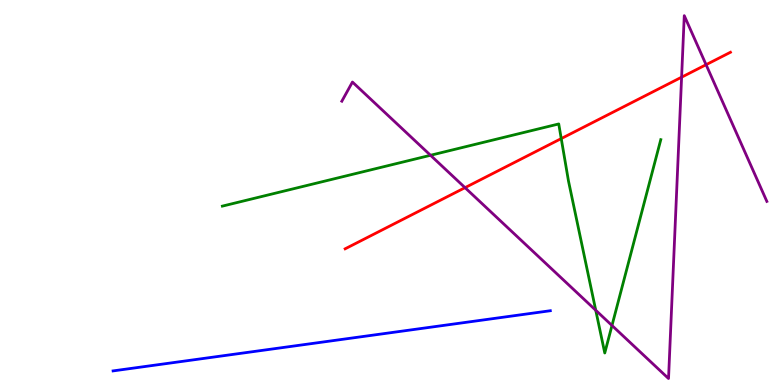[{'lines': ['blue', 'red'], 'intersections': []}, {'lines': ['green', 'red'], 'intersections': [{'x': 7.24, 'y': 6.4}]}, {'lines': ['purple', 'red'], 'intersections': [{'x': 6.0, 'y': 5.13}, {'x': 8.79, 'y': 8.0}, {'x': 9.11, 'y': 8.32}]}, {'lines': ['blue', 'green'], 'intersections': []}, {'lines': ['blue', 'purple'], 'intersections': []}, {'lines': ['green', 'purple'], 'intersections': [{'x': 5.55, 'y': 5.97}, {'x': 7.69, 'y': 1.94}, {'x': 7.9, 'y': 1.55}]}]